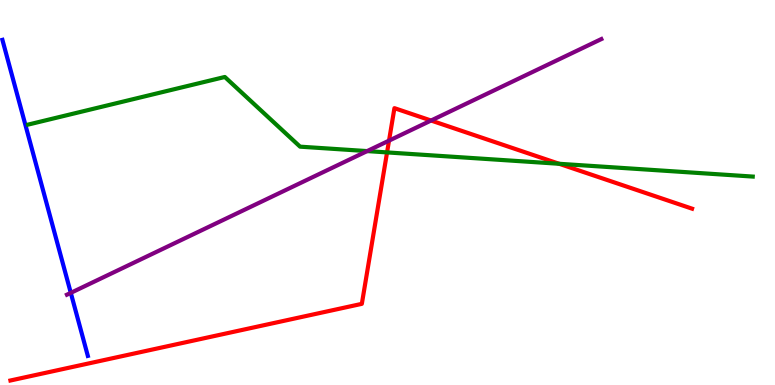[{'lines': ['blue', 'red'], 'intersections': []}, {'lines': ['green', 'red'], 'intersections': [{'x': 4.99, 'y': 6.04}, {'x': 7.21, 'y': 5.75}]}, {'lines': ['purple', 'red'], 'intersections': [{'x': 5.02, 'y': 6.35}, {'x': 5.56, 'y': 6.87}]}, {'lines': ['blue', 'green'], 'intersections': []}, {'lines': ['blue', 'purple'], 'intersections': [{'x': 0.913, 'y': 2.39}]}, {'lines': ['green', 'purple'], 'intersections': [{'x': 4.74, 'y': 6.08}]}]